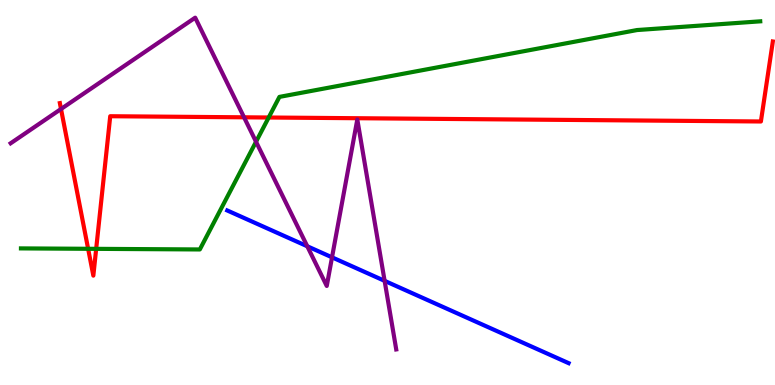[{'lines': ['blue', 'red'], 'intersections': []}, {'lines': ['green', 'red'], 'intersections': [{'x': 1.14, 'y': 3.54}, {'x': 1.24, 'y': 3.54}, {'x': 3.47, 'y': 6.95}]}, {'lines': ['purple', 'red'], 'intersections': [{'x': 0.787, 'y': 7.17}, {'x': 3.15, 'y': 6.95}]}, {'lines': ['blue', 'green'], 'intersections': []}, {'lines': ['blue', 'purple'], 'intersections': [{'x': 3.97, 'y': 3.6}, {'x': 4.28, 'y': 3.32}, {'x': 4.96, 'y': 2.71}]}, {'lines': ['green', 'purple'], 'intersections': [{'x': 3.3, 'y': 6.32}]}]